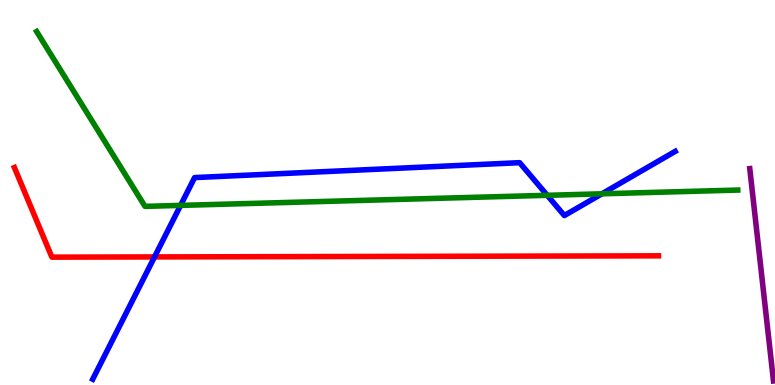[{'lines': ['blue', 'red'], 'intersections': [{'x': 1.99, 'y': 3.33}]}, {'lines': ['green', 'red'], 'intersections': []}, {'lines': ['purple', 'red'], 'intersections': []}, {'lines': ['blue', 'green'], 'intersections': [{'x': 2.33, 'y': 4.67}, {'x': 7.06, 'y': 4.93}, {'x': 7.77, 'y': 4.97}]}, {'lines': ['blue', 'purple'], 'intersections': []}, {'lines': ['green', 'purple'], 'intersections': []}]